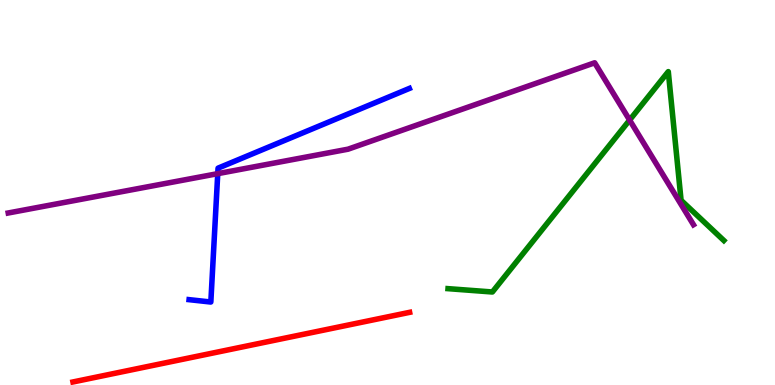[{'lines': ['blue', 'red'], 'intersections': []}, {'lines': ['green', 'red'], 'intersections': []}, {'lines': ['purple', 'red'], 'intersections': []}, {'lines': ['blue', 'green'], 'intersections': []}, {'lines': ['blue', 'purple'], 'intersections': [{'x': 2.81, 'y': 5.49}]}, {'lines': ['green', 'purple'], 'intersections': [{'x': 8.12, 'y': 6.88}]}]